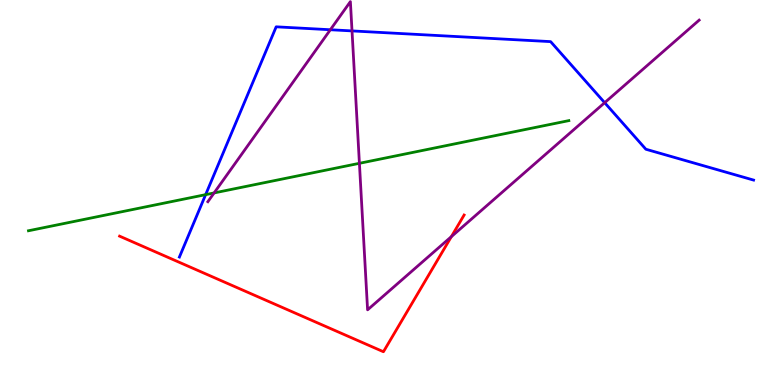[{'lines': ['blue', 'red'], 'intersections': []}, {'lines': ['green', 'red'], 'intersections': []}, {'lines': ['purple', 'red'], 'intersections': [{'x': 5.82, 'y': 3.85}]}, {'lines': ['blue', 'green'], 'intersections': [{'x': 2.65, 'y': 4.94}]}, {'lines': ['blue', 'purple'], 'intersections': [{'x': 4.26, 'y': 9.23}, {'x': 4.54, 'y': 9.2}, {'x': 7.8, 'y': 7.33}]}, {'lines': ['green', 'purple'], 'intersections': [{'x': 2.76, 'y': 4.99}, {'x': 4.64, 'y': 5.76}]}]